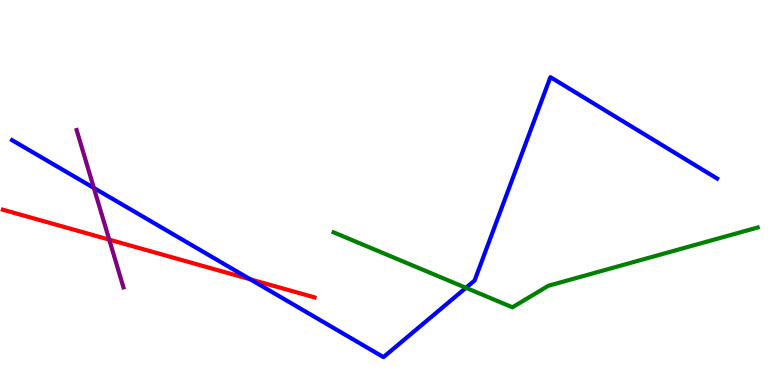[{'lines': ['blue', 'red'], 'intersections': [{'x': 3.23, 'y': 2.75}]}, {'lines': ['green', 'red'], 'intersections': []}, {'lines': ['purple', 'red'], 'intersections': [{'x': 1.41, 'y': 3.78}]}, {'lines': ['blue', 'green'], 'intersections': [{'x': 6.01, 'y': 2.52}]}, {'lines': ['blue', 'purple'], 'intersections': [{'x': 1.21, 'y': 5.12}]}, {'lines': ['green', 'purple'], 'intersections': []}]